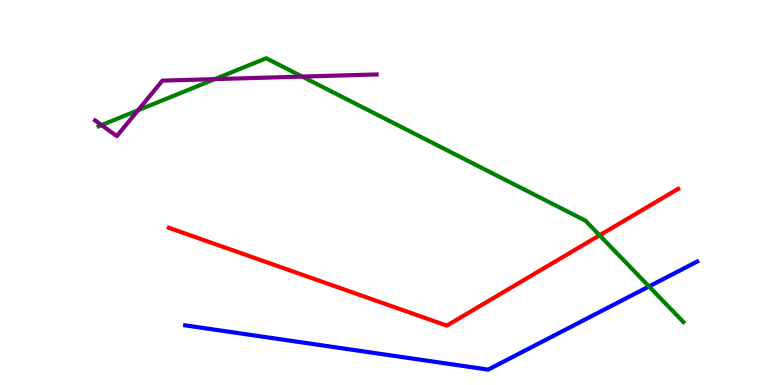[{'lines': ['blue', 'red'], 'intersections': []}, {'lines': ['green', 'red'], 'intersections': [{'x': 7.74, 'y': 3.89}]}, {'lines': ['purple', 'red'], 'intersections': []}, {'lines': ['blue', 'green'], 'intersections': [{'x': 8.37, 'y': 2.56}]}, {'lines': ['blue', 'purple'], 'intersections': []}, {'lines': ['green', 'purple'], 'intersections': [{'x': 1.31, 'y': 6.75}, {'x': 1.78, 'y': 7.14}, {'x': 2.77, 'y': 7.95}, {'x': 3.9, 'y': 8.01}]}]